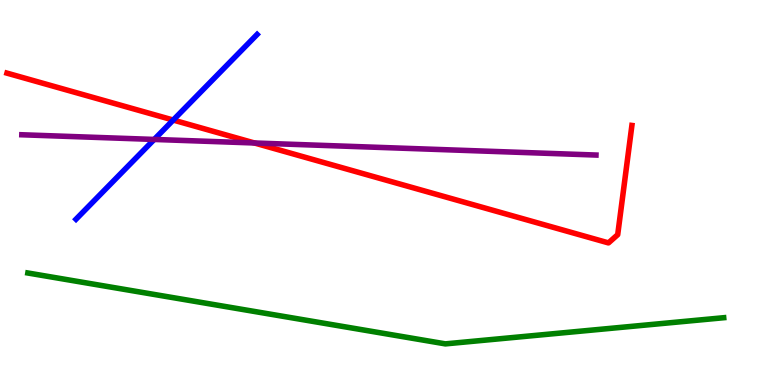[{'lines': ['blue', 'red'], 'intersections': [{'x': 2.23, 'y': 6.88}]}, {'lines': ['green', 'red'], 'intersections': []}, {'lines': ['purple', 'red'], 'intersections': [{'x': 3.28, 'y': 6.29}]}, {'lines': ['blue', 'green'], 'intersections': []}, {'lines': ['blue', 'purple'], 'intersections': [{'x': 1.99, 'y': 6.38}]}, {'lines': ['green', 'purple'], 'intersections': []}]